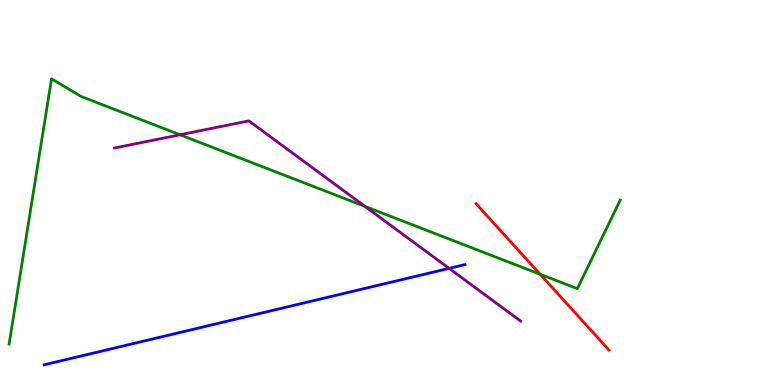[{'lines': ['blue', 'red'], 'intersections': []}, {'lines': ['green', 'red'], 'intersections': [{'x': 6.97, 'y': 2.88}]}, {'lines': ['purple', 'red'], 'intersections': []}, {'lines': ['blue', 'green'], 'intersections': []}, {'lines': ['blue', 'purple'], 'intersections': [{'x': 5.79, 'y': 3.03}]}, {'lines': ['green', 'purple'], 'intersections': [{'x': 2.32, 'y': 6.5}, {'x': 4.71, 'y': 4.64}]}]